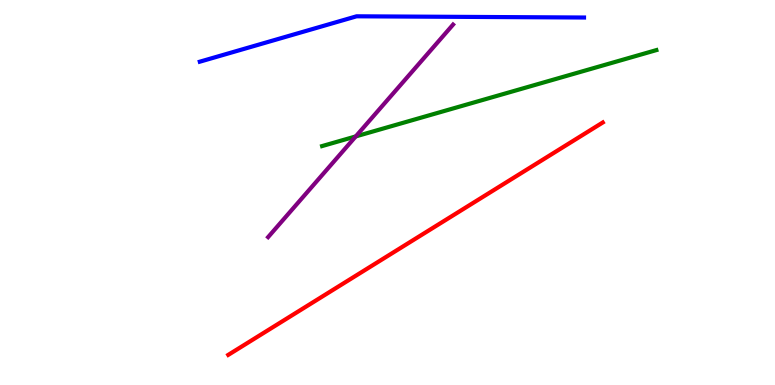[{'lines': ['blue', 'red'], 'intersections': []}, {'lines': ['green', 'red'], 'intersections': []}, {'lines': ['purple', 'red'], 'intersections': []}, {'lines': ['blue', 'green'], 'intersections': []}, {'lines': ['blue', 'purple'], 'intersections': []}, {'lines': ['green', 'purple'], 'intersections': [{'x': 4.59, 'y': 6.46}]}]